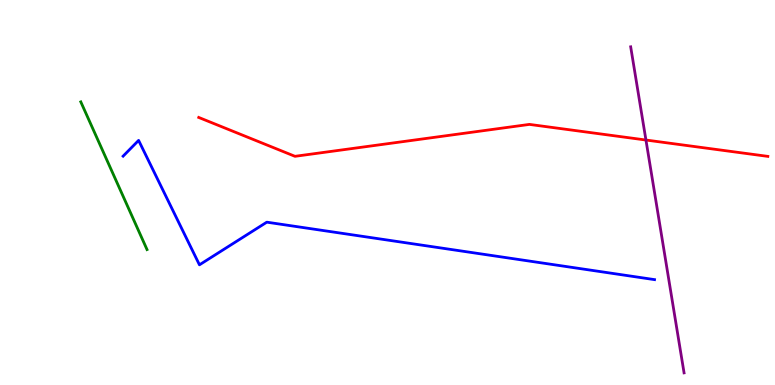[{'lines': ['blue', 'red'], 'intersections': []}, {'lines': ['green', 'red'], 'intersections': []}, {'lines': ['purple', 'red'], 'intersections': [{'x': 8.33, 'y': 6.36}]}, {'lines': ['blue', 'green'], 'intersections': []}, {'lines': ['blue', 'purple'], 'intersections': []}, {'lines': ['green', 'purple'], 'intersections': []}]